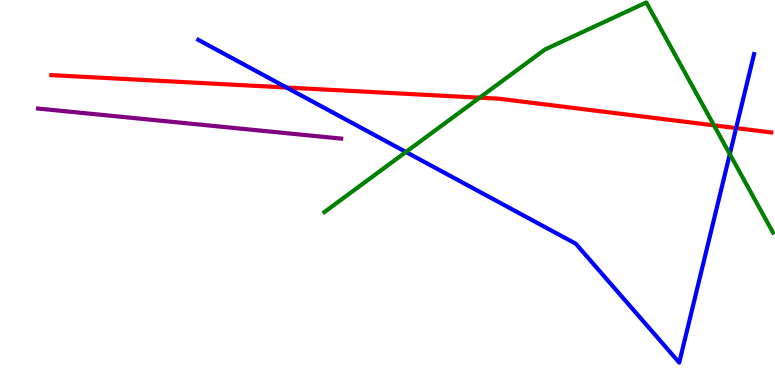[{'lines': ['blue', 'red'], 'intersections': [{'x': 3.7, 'y': 7.73}, {'x': 9.5, 'y': 6.67}]}, {'lines': ['green', 'red'], 'intersections': [{'x': 6.19, 'y': 7.46}, {'x': 9.21, 'y': 6.74}]}, {'lines': ['purple', 'red'], 'intersections': []}, {'lines': ['blue', 'green'], 'intersections': [{'x': 5.24, 'y': 6.05}, {'x': 9.42, 'y': 6.0}]}, {'lines': ['blue', 'purple'], 'intersections': []}, {'lines': ['green', 'purple'], 'intersections': []}]